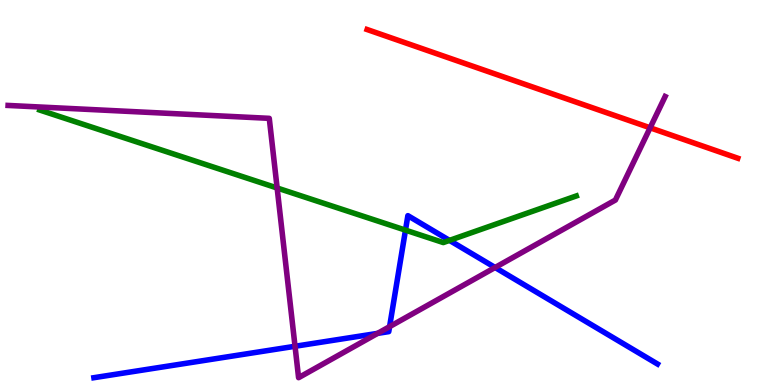[{'lines': ['blue', 'red'], 'intersections': []}, {'lines': ['green', 'red'], 'intersections': []}, {'lines': ['purple', 'red'], 'intersections': [{'x': 8.39, 'y': 6.68}]}, {'lines': ['blue', 'green'], 'intersections': [{'x': 5.23, 'y': 4.02}, {'x': 5.8, 'y': 3.76}]}, {'lines': ['blue', 'purple'], 'intersections': [{'x': 3.81, 'y': 1.01}, {'x': 4.87, 'y': 1.34}, {'x': 5.03, 'y': 1.52}, {'x': 6.39, 'y': 3.05}]}, {'lines': ['green', 'purple'], 'intersections': [{'x': 3.58, 'y': 5.12}]}]